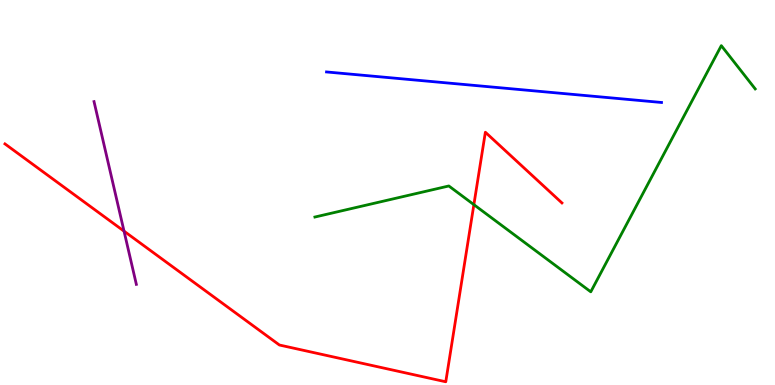[{'lines': ['blue', 'red'], 'intersections': []}, {'lines': ['green', 'red'], 'intersections': [{'x': 6.11, 'y': 4.68}]}, {'lines': ['purple', 'red'], 'intersections': [{'x': 1.6, 'y': 4.0}]}, {'lines': ['blue', 'green'], 'intersections': []}, {'lines': ['blue', 'purple'], 'intersections': []}, {'lines': ['green', 'purple'], 'intersections': []}]